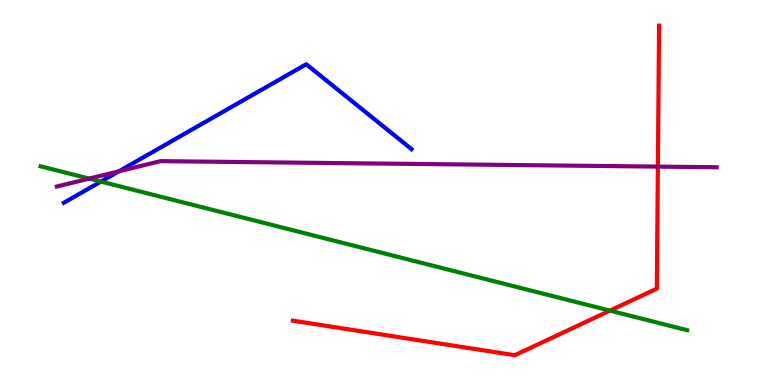[{'lines': ['blue', 'red'], 'intersections': []}, {'lines': ['green', 'red'], 'intersections': [{'x': 7.87, 'y': 1.93}]}, {'lines': ['purple', 'red'], 'intersections': [{'x': 8.49, 'y': 5.67}]}, {'lines': ['blue', 'green'], 'intersections': [{'x': 1.3, 'y': 5.28}]}, {'lines': ['blue', 'purple'], 'intersections': [{'x': 1.53, 'y': 5.55}]}, {'lines': ['green', 'purple'], 'intersections': [{'x': 1.15, 'y': 5.36}]}]